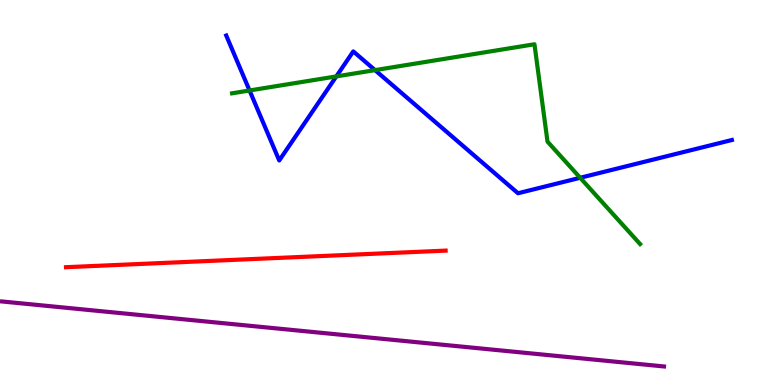[{'lines': ['blue', 'red'], 'intersections': []}, {'lines': ['green', 'red'], 'intersections': []}, {'lines': ['purple', 'red'], 'intersections': []}, {'lines': ['blue', 'green'], 'intersections': [{'x': 3.22, 'y': 7.65}, {'x': 4.34, 'y': 8.02}, {'x': 4.84, 'y': 8.18}, {'x': 7.49, 'y': 5.38}]}, {'lines': ['blue', 'purple'], 'intersections': []}, {'lines': ['green', 'purple'], 'intersections': []}]